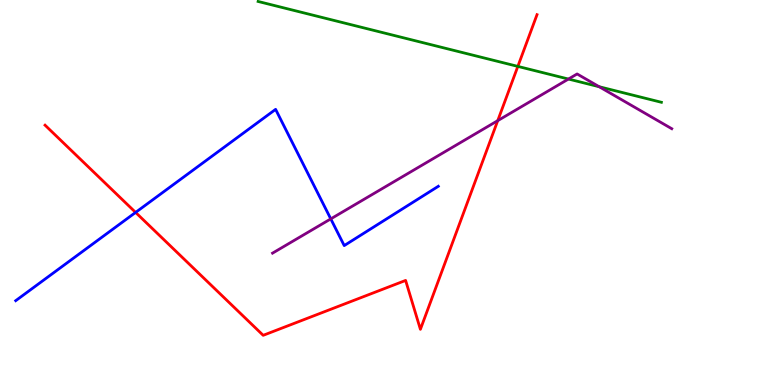[{'lines': ['blue', 'red'], 'intersections': [{'x': 1.75, 'y': 4.48}]}, {'lines': ['green', 'red'], 'intersections': [{'x': 6.68, 'y': 8.28}]}, {'lines': ['purple', 'red'], 'intersections': [{'x': 6.42, 'y': 6.87}]}, {'lines': ['blue', 'green'], 'intersections': []}, {'lines': ['blue', 'purple'], 'intersections': [{'x': 4.27, 'y': 4.31}]}, {'lines': ['green', 'purple'], 'intersections': [{'x': 7.33, 'y': 7.95}, {'x': 7.73, 'y': 7.75}]}]